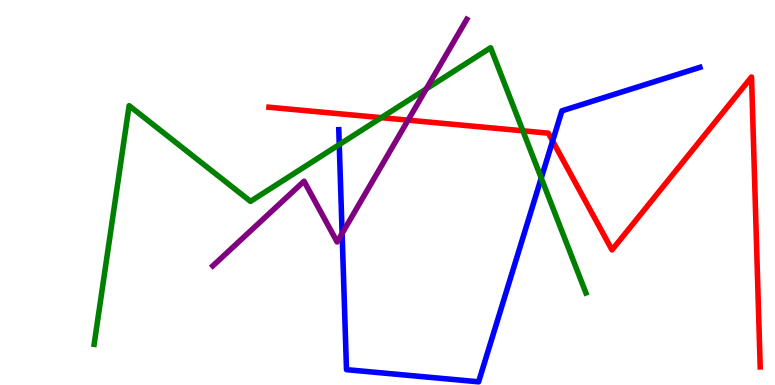[{'lines': ['blue', 'red'], 'intersections': [{'x': 7.13, 'y': 6.34}]}, {'lines': ['green', 'red'], 'intersections': [{'x': 4.92, 'y': 6.94}, {'x': 6.75, 'y': 6.6}]}, {'lines': ['purple', 'red'], 'intersections': [{'x': 5.27, 'y': 6.88}]}, {'lines': ['blue', 'green'], 'intersections': [{'x': 4.38, 'y': 6.24}, {'x': 6.98, 'y': 5.38}]}, {'lines': ['blue', 'purple'], 'intersections': [{'x': 4.41, 'y': 3.94}]}, {'lines': ['green', 'purple'], 'intersections': [{'x': 5.5, 'y': 7.69}]}]